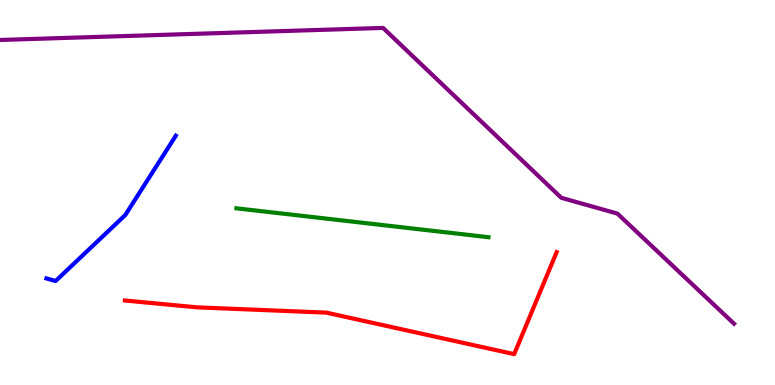[{'lines': ['blue', 'red'], 'intersections': []}, {'lines': ['green', 'red'], 'intersections': []}, {'lines': ['purple', 'red'], 'intersections': []}, {'lines': ['blue', 'green'], 'intersections': []}, {'lines': ['blue', 'purple'], 'intersections': []}, {'lines': ['green', 'purple'], 'intersections': []}]